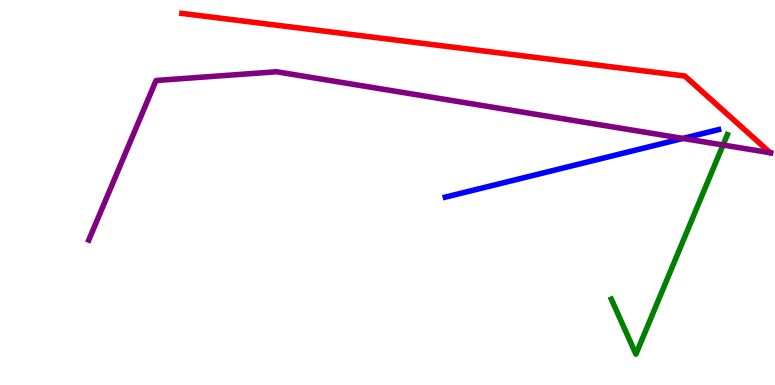[{'lines': ['blue', 'red'], 'intersections': []}, {'lines': ['green', 'red'], 'intersections': []}, {'lines': ['purple', 'red'], 'intersections': []}, {'lines': ['blue', 'green'], 'intersections': []}, {'lines': ['blue', 'purple'], 'intersections': [{'x': 8.81, 'y': 6.4}]}, {'lines': ['green', 'purple'], 'intersections': [{'x': 9.33, 'y': 6.23}]}]